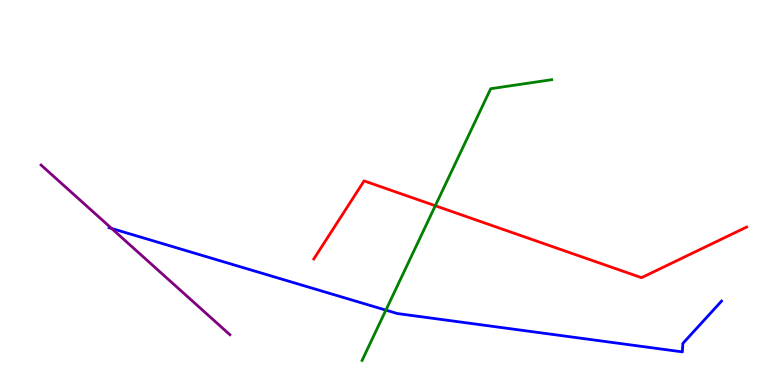[{'lines': ['blue', 'red'], 'intersections': []}, {'lines': ['green', 'red'], 'intersections': [{'x': 5.62, 'y': 4.66}]}, {'lines': ['purple', 'red'], 'intersections': []}, {'lines': ['blue', 'green'], 'intersections': [{'x': 4.98, 'y': 1.94}]}, {'lines': ['blue', 'purple'], 'intersections': [{'x': 1.44, 'y': 4.07}]}, {'lines': ['green', 'purple'], 'intersections': []}]